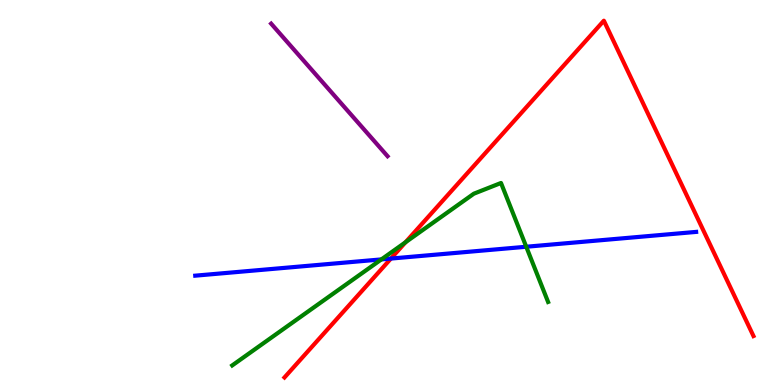[{'lines': ['blue', 'red'], 'intersections': [{'x': 5.04, 'y': 3.28}]}, {'lines': ['green', 'red'], 'intersections': [{'x': 5.23, 'y': 3.71}]}, {'lines': ['purple', 'red'], 'intersections': []}, {'lines': ['blue', 'green'], 'intersections': [{'x': 4.92, 'y': 3.26}, {'x': 6.79, 'y': 3.59}]}, {'lines': ['blue', 'purple'], 'intersections': []}, {'lines': ['green', 'purple'], 'intersections': []}]